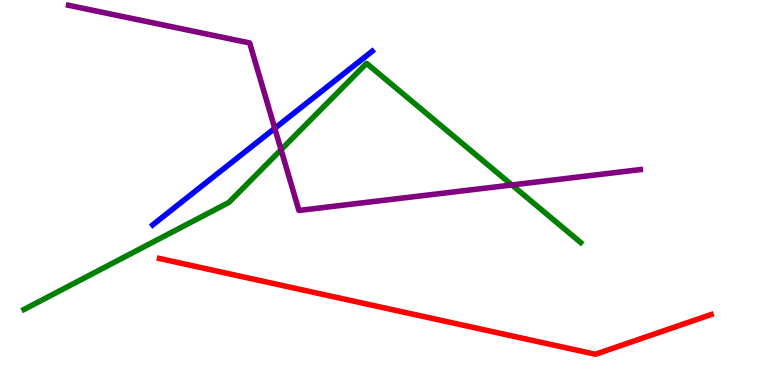[{'lines': ['blue', 'red'], 'intersections': []}, {'lines': ['green', 'red'], 'intersections': []}, {'lines': ['purple', 'red'], 'intersections': []}, {'lines': ['blue', 'green'], 'intersections': []}, {'lines': ['blue', 'purple'], 'intersections': [{'x': 3.55, 'y': 6.67}]}, {'lines': ['green', 'purple'], 'intersections': [{'x': 3.63, 'y': 6.11}, {'x': 6.61, 'y': 5.2}]}]